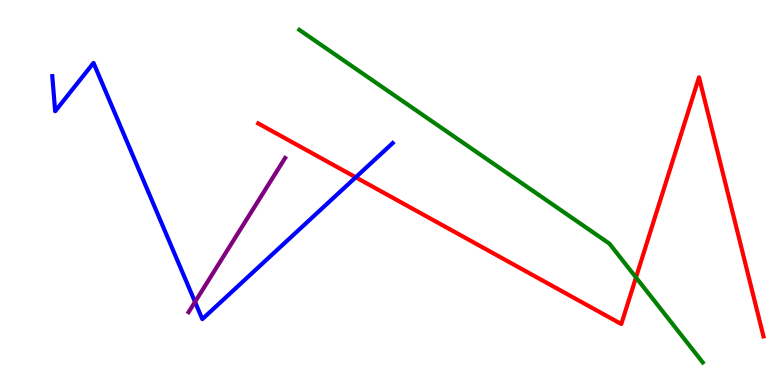[{'lines': ['blue', 'red'], 'intersections': [{'x': 4.59, 'y': 5.4}]}, {'lines': ['green', 'red'], 'intersections': [{'x': 8.21, 'y': 2.79}]}, {'lines': ['purple', 'red'], 'intersections': []}, {'lines': ['blue', 'green'], 'intersections': []}, {'lines': ['blue', 'purple'], 'intersections': [{'x': 2.52, 'y': 2.16}]}, {'lines': ['green', 'purple'], 'intersections': []}]